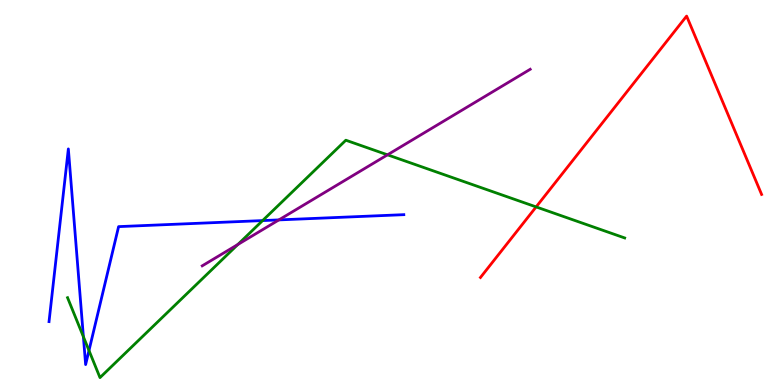[{'lines': ['blue', 'red'], 'intersections': []}, {'lines': ['green', 'red'], 'intersections': [{'x': 6.92, 'y': 4.63}]}, {'lines': ['purple', 'red'], 'intersections': []}, {'lines': ['blue', 'green'], 'intersections': [{'x': 1.08, 'y': 1.25}, {'x': 1.15, 'y': 0.896}, {'x': 3.39, 'y': 4.27}]}, {'lines': ['blue', 'purple'], 'intersections': [{'x': 3.6, 'y': 4.29}]}, {'lines': ['green', 'purple'], 'intersections': [{'x': 3.07, 'y': 3.65}, {'x': 5.0, 'y': 5.98}]}]